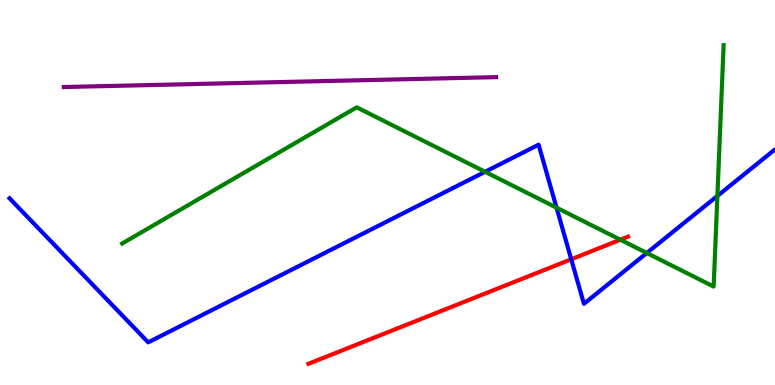[{'lines': ['blue', 'red'], 'intersections': [{'x': 7.37, 'y': 3.27}]}, {'lines': ['green', 'red'], 'intersections': [{'x': 8.0, 'y': 3.77}]}, {'lines': ['purple', 'red'], 'intersections': []}, {'lines': ['blue', 'green'], 'intersections': [{'x': 6.26, 'y': 5.54}, {'x': 7.18, 'y': 4.61}, {'x': 8.35, 'y': 3.43}, {'x': 9.26, 'y': 4.91}]}, {'lines': ['blue', 'purple'], 'intersections': []}, {'lines': ['green', 'purple'], 'intersections': []}]